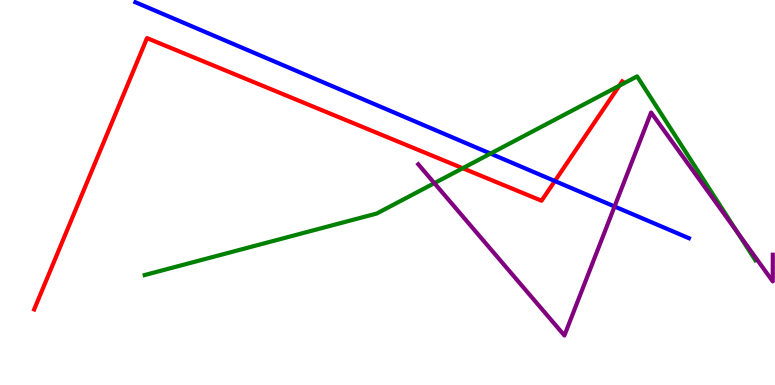[{'lines': ['blue', 'red'], 'intersections': [{'x': 7.16, 'y': 5.3}]}, {'lines': ['green', 'red'], 'intersections': [{'x': 5.97, 'y': 5.63}, {'x': 7.99, 'y': 7.77}]}, {'lines': ['purple', 'red'], 'intersections': []}, {'lines': ['blue', 'green'], 'intersections': [{'x': 6.33, 'y': 6.01}]}, {'lines': ['blue', 'purple'], 'intersections': [{'x': 7.93, 'y': 4.64}]}, {'lines': ['green', 'purple'], 'intersections': [{'x': 5.6, 'y': 5.24}, {'x': 9.51, 'y': 3.98}]}]